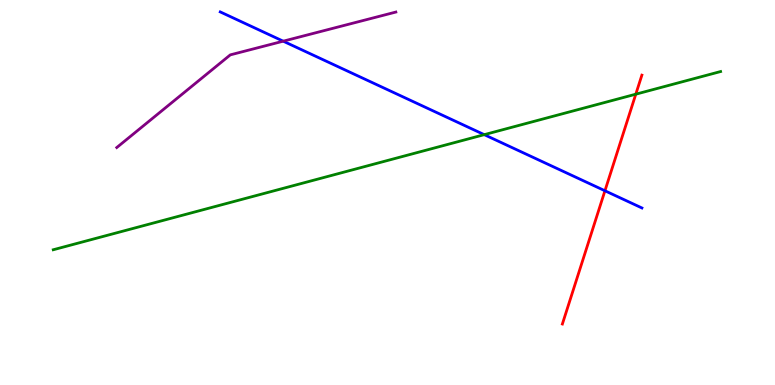[{'lines': ['blue', 'red'], 'intersections': [{'x': 7.81, 'y': 5.04}]}, {'lines': ['green', 'red'], 'intersections': [{'x': 8.2, 'y': 7.55}]}, {'lines': ['purple', 'red'], 'intersections': []}, {'lines': ['blue', 'green'], 'intersections': [{'x': 6.25, 'y': 6.5}]}, {'lines': ['blue', 'purple'], 'intersections': [{'x': 3.65, 'y': 8.93}]}, {'lines': ['green', 'purple'], 'intersections': []}]